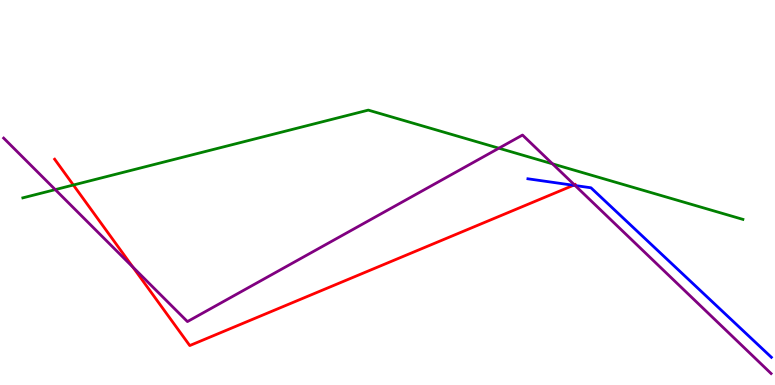[{'lines': ['blue', 'red'], 'intersections': [{'x': 7.4, 'y': 5.19}]}, {'lines': ['green', 'red'], 'intersections': [{'x': 0.947, 'y': 5.19}]}, {'lines': ['purple', 'red'], 'intersections': [{'x': 1.71, 'y': 3.06}, {'x': 7.41, 'y': 5.2}]}, {'lines': ['blue', 'green'], 'intersections': []}, {'lines': ['blue', 'purple'], 'intersections': [{'x': 7.42, 'y': 5.18}]}, {'lines': ['green', 'purple'], 'intersections': [{'x': 0.713, 'y': 5.07}, {'x': 6.44, 'y': 6.15}, {'x': 7.13, 'y': 5.74}]}]